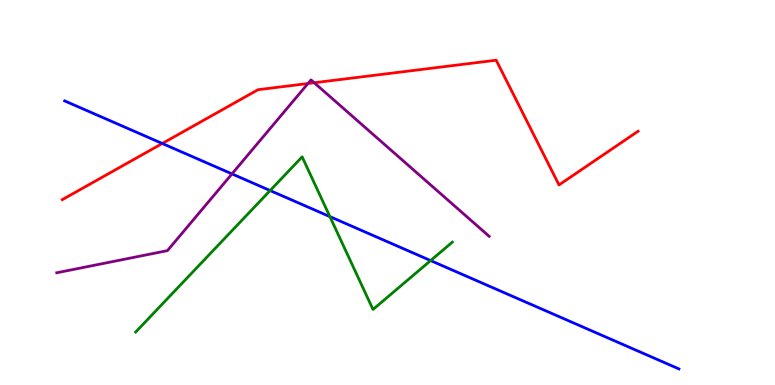[{'lines': ['blue', 'red'], 'intersections': [{'x': 2.09, 'y': 6.27}]}, {'lines': ['green', 'red'], 'intersections': []}, {'lines': ['purple', 'red'], 'intersections': [{'x': 3.97, 'y': 7.83}, {'x': 4.05, 'y': 7.85}]}, {'lines': ['blue', 'green'], 'intersections': [{'x': 3.49, 'y': 5.05}, {'x': 4.26, 'y': 4.37}, {'x': 5.56, 'y': 3.23}]}, {'lines': ['blue', 'purple'], 'intersections': [{'x': 2.99, 'y': 5.48}]}, {'lines': ['green', 'purple'], 'intersections': []}]